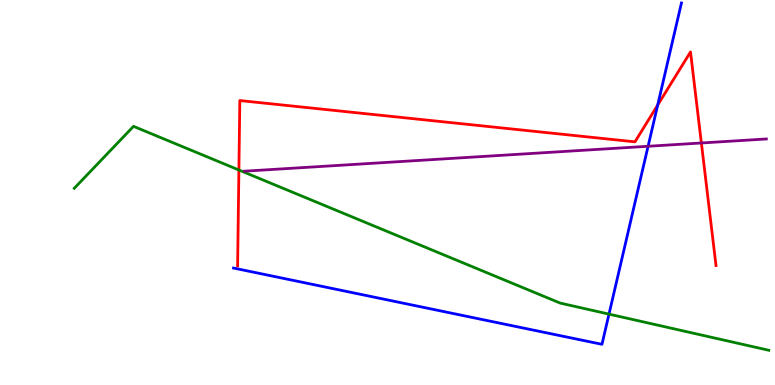[{'lines': ['blue', 'red'], 'intersections': [{'x': 8.49, 'y': 7.27}]}, {'lines': ['green', 'red'], 'intersections': [{'x': 3.08, 'y': 5.58}]}, {'lines': ['purple', 'red'], 'intersections': [{'x': 9.05, 'y': 6.29}]}, {'lines': ['blue', 'green'], 'intersections': [{'x': 7.86, 'y': 1.84}]}, {'lines': ['blue', 'purple'], 'intersections': [{'x': 8.36, 'y': 6.2}]}, {'lines': ['green', 'purple'], 'intersections': []}]